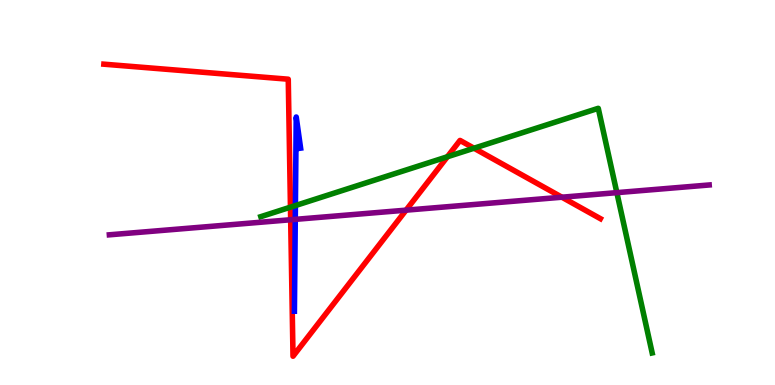[{'lines': ['blue', 'red'], 'intersections': []}, {'lines': ['green', 'red'], 'intersections': [{'x': 3.75, 'y': 4.62}, {'x': 5.77, 'y': 5.93}, {'x': 6.12, 'y': 6.15}]}, {'lines': ['purple', 'red'], 'intersections': [{'x': 3.75, 'y': 4.29}, {'x': 5.24, 'y': 4.54}, {'x': 7.25, 'y': 4.88}]}, {'lines': ['blue', 'green'], 'intersections': [{'x': 3.81, 'y': 4.66}]}, {'lines': ['blue', 'purple'], 'intersections': [{'x': 3.81, 'y': 4.3}]}, {'lines': ['green', 'purple'], 'intersections': [{'x': 7.96, 'y': 5.0}]}]